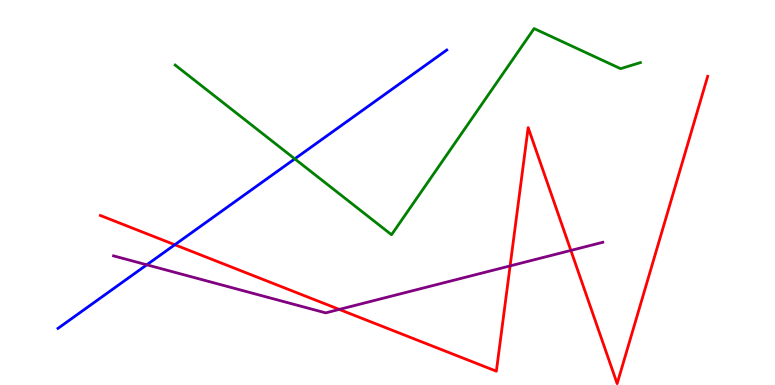[{'lines': ['blue', 'red'], 'intersections': [{'x': 2.26, 'y': 3.64}]}, {'lines': ['green', 'red'], 'intersections': []}, {'lines': ['purple', 'red'], 'intersections': [{'x': 4.38, 'y': 1.96}, {'x': 6.58, 'y': 3.09}, {'x': 7.37, 'y': 3.5}]}, {'lines': ['blue', 'green'], 'intersections': [{'x': 3.8, 'y': 5.87}]}, {'lines': ['blue', 'purple'], 'intersections': [{'x': 1.89, 'y': 3.12}]}, {'lines': ['green', 'purple'], 'intersections': []}]